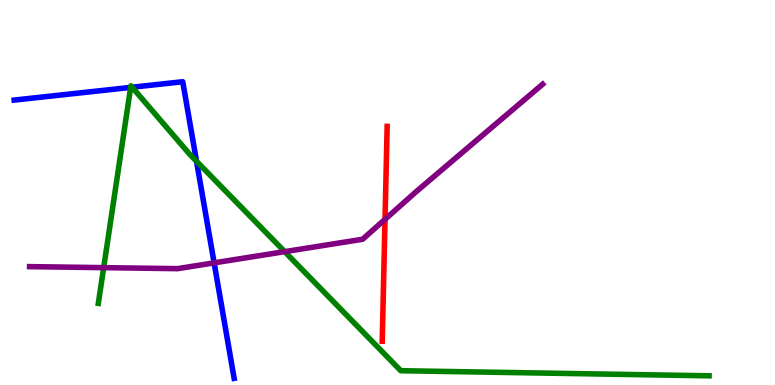[{'lines': ['blue', 'red'], 'intersections': []}, {'lines': ['green', 'red'], 'intersections': []}, {'lines': ['purple', 'red'], 'intersections': [{'x': 4.97, 'y': 4.3}]}, {'lines': ['blue', 'green'], 'intersections': [{'x': 1.69, 'y': 7.73}, {'x': 1.71, 'y': 7.73}, {'x': 2.54, 'y': 5.81}]}, {'lines': ['blue', 'purple'], 'intersections': [{'x': 2.76, 'y': 3.17}]}, {'lines': ['green', 'purple'], 'intersections': [{'x': 1.34, 'y': 3.05}, {'x': 3.67, 'y': 3.46}]}]